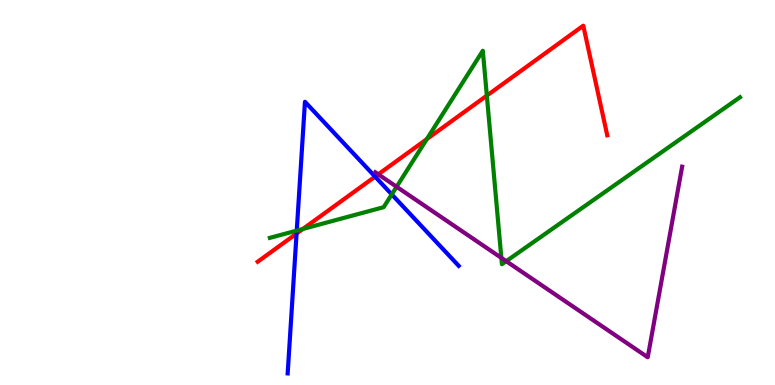[{'lines': ['blue', 'red'], 'intersections': [{'x': 3.83, 'y': 3.93}, {'x': 4.84, 'y': 5.41}]}, {'lines': ['green', 'red'], 'intersections': [{'x': 3.91, 'y': 4.05}, {'x': 5.51, 'y': 6.39}, {'x': 6.28, 'y': 7.52}]}, {'lines': ['purple', 'red'], 'intersections': [{'x': 4.88, 'y': 5.47}]}, {'lines': ['blue', 'green'], 'intersections': [{'x': 3.83, 'y': 4.01}, {'x': 5.05, 'y': 4.95}]}, {'lines': ['blue', 'purple'], 'intersections': []}, {'lines': ['green', 'purple'], 'intersections': [{'x': 5.12, 'y': 5.15}, {'x': 6.47, 'y': 3.3}, {'x': 6.53, 'y': 3.22}]}]